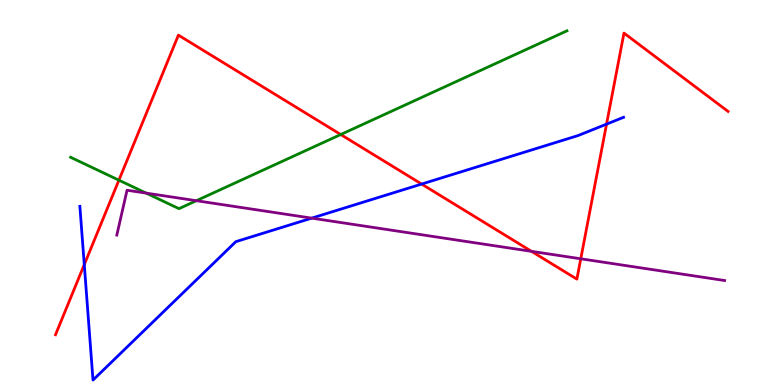[{'lines': ['blue', 'red'], 'intersections': [{'x': 1.09, 'y': 3.13}, {'x': 5.44, 'y': 5.22}, {'x': 7.83, 'y': 6.78}]}, {'lines': ['green', 'red'], 'intersections': [{'x': 1.53, 'y': 5.32}, {'x': 4.4, 'y': 6.51}]}, {'lines': ['purple', 'red'], 'intersections': [{'x': 6.86, 'y': 3.47}, {'x': 7.49, 'y': 3.28}]}, {'lines': ['blue', 'green'], 'intersections': []}, {'lines': ['blue', 'purple'], 'intersections': [{'x': 4.02, 'y': 4.33}]}, {'lines': ['green', 'purple'], 'intersections': [{'x': 1.89, 'y': 4.98}, {'x': 2.53, 'y': 4.79}]}]